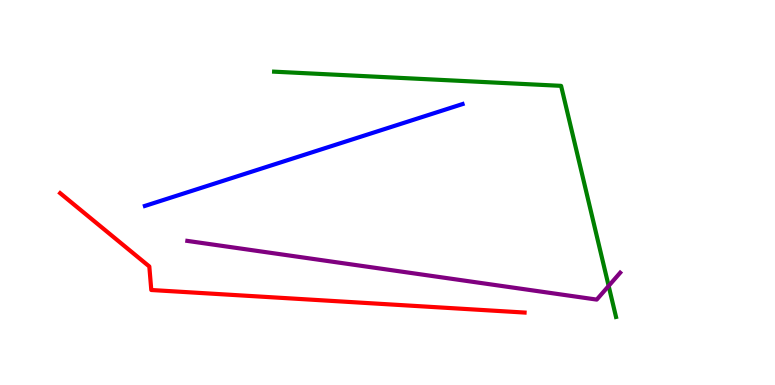[{'lines': ['blue', 'red'], 'intersections': []}, {'lines': ['green', 'red'], 'intersections': []}, {'lines': ['purple', 'red'], 'intersections': []}, {'lines': ['blue', 'green'], 'intersections': []}, {'lines': ['blue', 'purple'], 'intersections': []}, {'lines': ['green', 'purple'], 'intersections': [{'x': 7.85, 'y': 2.57}]}]